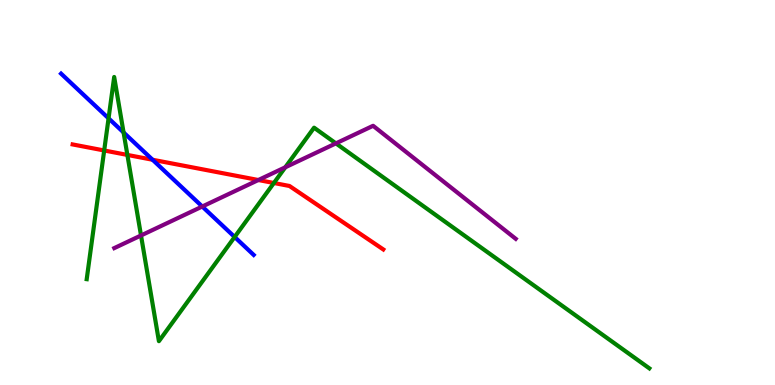[{'lines': ['blue', 'red'], 'intersections': [{'x': 1.97, 'y': 5.85}]}, {'lines': ['green', 'red'], 'intersections': [{'x': 1.34, 'y': 6.09}, {'x': 1.64, 'y': 5.98}, {'x': 3.53, 'y': 5.25}]}, {'lines': ['purple', 'red'], 'intersections': [{'x': 3.33, 'y': 5.32}]}, {'lines': ['blue', 'green'], 'intersections': [{'x': 1.4, 'y': 6.93}, {'x': 1.59, 'y': 6.56}, {'x': 3.03, 'y': 3.84}]}, {'lines': ['blue', 'purple'], 'intersections': [{'x': 2.61, 'y': 4.64}]}, {'lines': ['green', 'purple'], 'intersections': [{'x': 1.82, 'y': 3.88}, {'x': 3.68, 'y': 5.65}, {'x': 4.33, 'y': 6.28}]}]